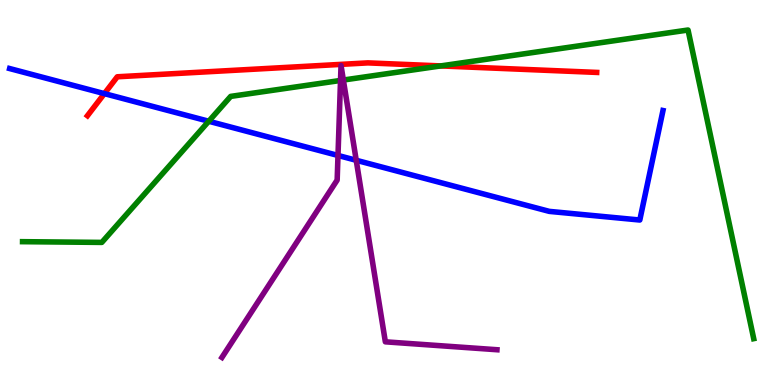[{'lines': ['blue', 'red'], 'intersections': [{'x': 1.35, 'y': 7.57}]}, {'lines': ['green', 'red'], 'intersections': [{'x': 5.69, 'y': 8.29}]}, {'lines': ['purple', 'red'], 'intersections': []}, {'lines': ['blue', 'green'], 'intersections': [{'x': 2.69, 'y': 6.85}]}, {'lines': ['blue', 'purple'], 'intersections': [{'x': 4.36, 'y': 5.96}, {'x': 4.6, 'y': 5.84}]}, {'lines': ['green', 'purple'], 'intersections': [{'x': 4.39, 'y': 7.91}, {'x': 4.43, 'y': 7.92}]}]